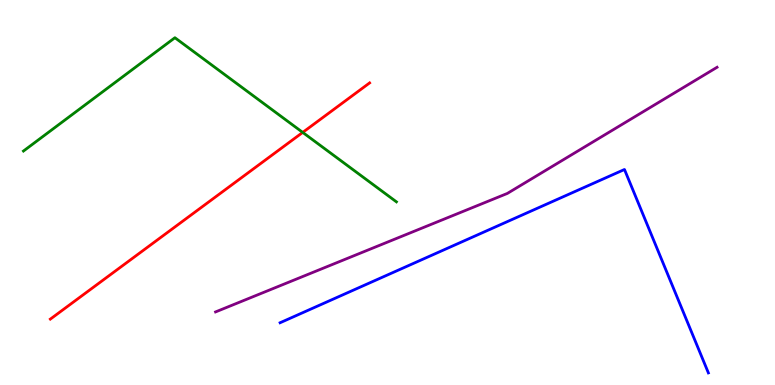[{'lines': ['blue', 'red'], 'intersections': []}, {'lines': ['green', 'red'], 'intersections': [{'x': 3.91, 'y': 6.56}]}, {'lines': ['purple', 'red'], 'intersections': []}, {'lines': ['blue', 'green'], 'intersections': []}, {'lines': ['blue', 'purple'], 'intersections': []}, {'lines': ['green', 'purple'], 'intersections': []}]